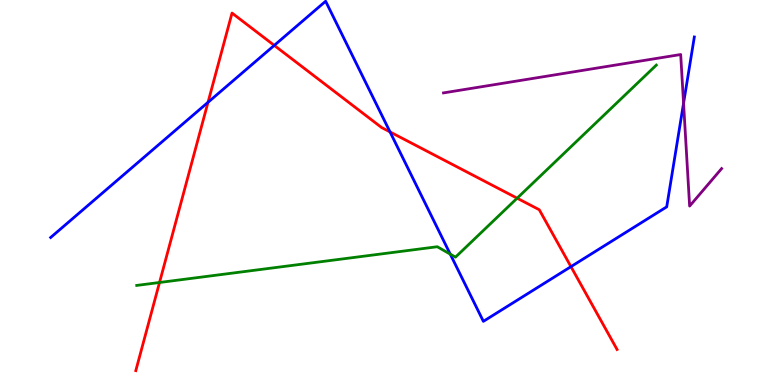[{'lines': ['blue', 'red'], 'intersections': [{'x': 2.68, 'y': 7.34}, {'x': 3.54, 'y': 8.82}, {'x': 5.03, 'y': 6.57}, {'x': 7.37, 'y': 3.07}]}, {'lines': ['green', 'red'], 'intersections': [{'x': 2.06, 'y': 2.66}, {'x': 6.67, 'y': 4.85}]}, {'lines': ['purple', 'red'], 'intersections': []}, {'lines': ['blue', 'green'], 'intersections': [{'x': 5.81, 'y': 3.4}]}, {'lines': ['blue', 'purple'], 'intersections': [{'x': 8.82, 'y': 7.32}]}, {'lines': ['green', 'purple'], 'intersections': []}]